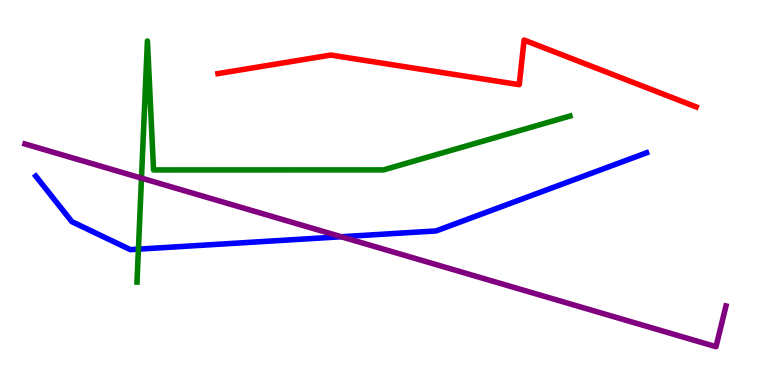[{'lines': ['blue', 'red'], 'intersections': []}, {'lines': ['green', 'red'], 'intersections': []}, {'lines': ['purple', 'red'], 'intersections': []}, {'lines': ['blue', 'green'], 'intersections': [{'x': 1.79, 'y': 3.53}]}, {'lines': ['blue', 'purple'], 'intersections': [{'x': 4.4, 'y': 3.85}]}, {'lines': ['green', 'purple'], 'intersections': [{'x': 1.83, 'y': 5.37}]}]